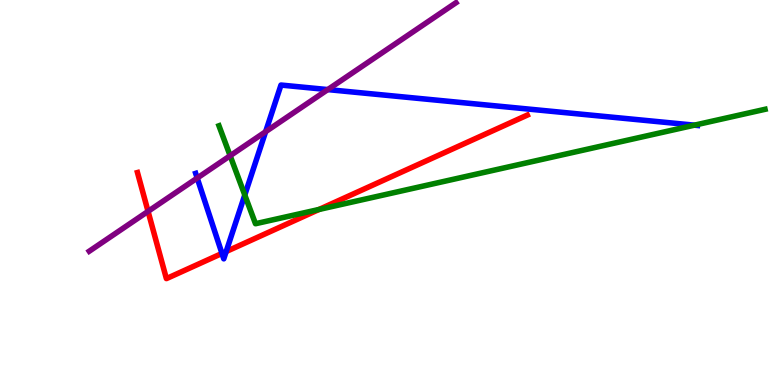[{'lines': ['blue', 'red'], 'intersections': [{'x': 2.86, 'y': 3.42}, {'x': 2.92, 'y': 3.47}]}, {'lines': ['green', 'red'], 'intersections': [{'x': 4.12, 'y': 4.56}]}, {'lines': ['purple', 'red'], 'intersections': [{'x': 1.91, 'y': 4.51}]}, {'lines': ['blue', 'green'], 'intersections': [{'x': 3.16, 'y': 4.94}, {'x': 8.96, 'y': 6.75}]}, {'lines': ['blue', 'purple'], 'intersections': [{'x': 2.54, 'y': 5.38}, {'x': 3.43, 'y': 6.58}, {'x': 4.23, 'y': 7.67}]}, {'lines': ['green', 'purple'], 'intersections': [{'x': 2.97, 'y': 5.95}]}]